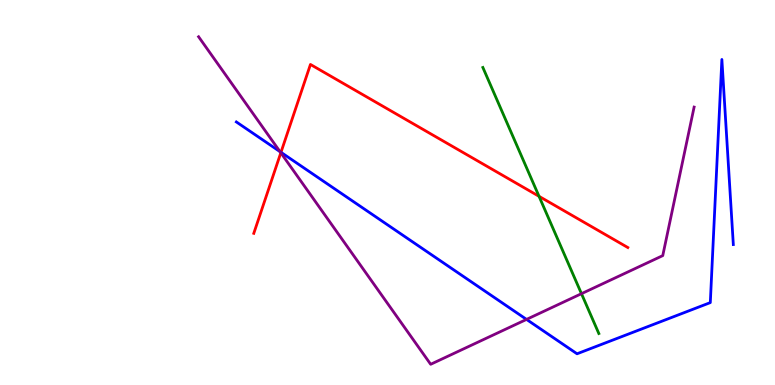[{'lines': ['blue', 'red'], 'intersections': [{'x': 3.63, 'y': 6.04}]}, {'lines': ['green', 'red'], 'intersections': [{'x': 6.96, 'y': 4.9}]}, {'lines': ['purple', 'red'], 'intersections': [{'x': 3.62, 'y': 6.03}]}, {'lines': ['blue', 'green'], 'intersections': []}, {'lines': ['blue', 'purple'], 'intersections': [{'x': 3.61, 'y': 6.06}, {'x': 6.79, 'y': 1.7}]}, {'lines': ['green', 'purple'], 'intersections': [{'x': 7.5, 'y': 2.37}]}]